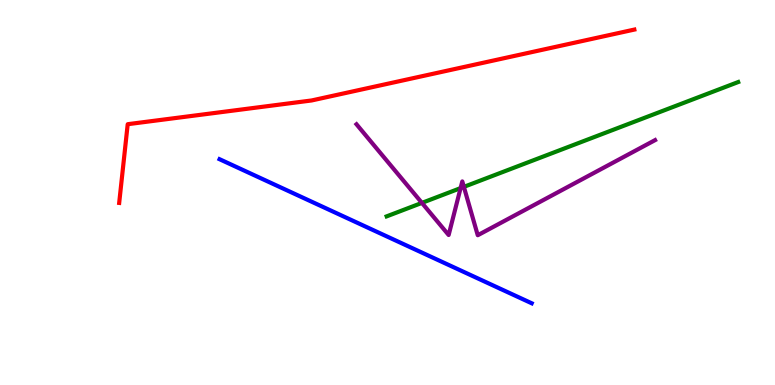[{'lines': ['blue', 'red'], 'intersections': []}, {'lines': ['green', 'red'], 'intersections': []}, {'lines': ['purple', 'red'], 'intersections': []}, {'lines': ['blue', 'green'], 'intersections': []}, {'lines': ['blue', 'purple'], 'intersections': []}, {'lines': ['green', 'purple'], 'intersections': [{'x': 5.44, 'y': 4.73}, {'x': 5.94, 'y': 5.11}, {'x': 5.99, 'y': 5.15}]}]